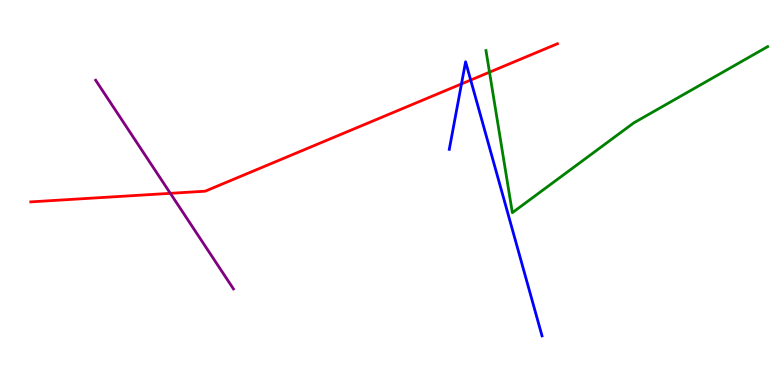[{'lines': ['blue', 'red'], 'intersections': [{'x': 5.95, 'y': 7.82}, {'x': 6.07, 'y': 7.92}]}, {'lines': ['green', 'red'], 'intersections': [{'x': 6.32, 'y': 8.12}]}, {'lines': ['purple', 'red'], 'intersections': [{'x': 2.2, 'y': 4.98}]}, {'lines': ['blue', 'green'], 'intersections': []}, {'lines': ['blue', 'purple'], 'intersections': []}, {'lines': ['green', 'purple'], 'intersections': []}]